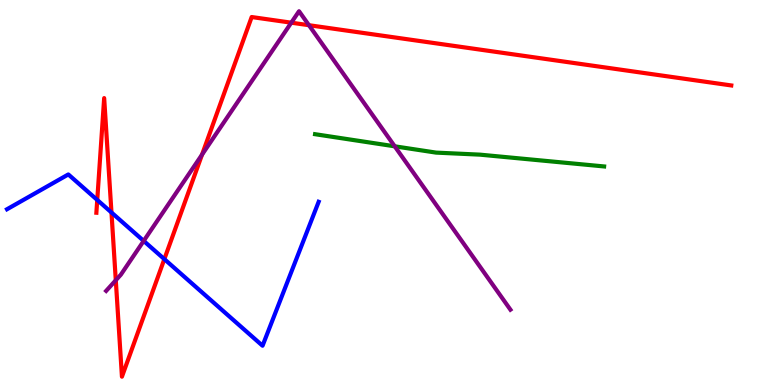[{'lines': ['blue', 'red'], 'intersections': [{'x': 1.25, 'y': 4.81}, {'x': 1.44, 'y': 4.48}, {'x': 2.12, 'y': 3.27}]}, {'lines': ['green', 'red'], 'intersections': []}, {'lines': ['purple', 'red'], 'intersections': [{'x': 1.49, 'y': 2.72}, {'x': 2.61, 'y': 5.98}, {'x': 3.76, 'y': 9.41}, {'x': 3.99, 'y': 9.35}]}, {'lines': ['blue', 'green'], 'intersections': []}, {'lines': ['blue', 'purple'], 'intersections': [{'x': 1.85, 'y': 3.74}]}, {'lines': ['green', 'purple'], 'intersections': [{'x': 5.09, 'y': 6.2}]}]